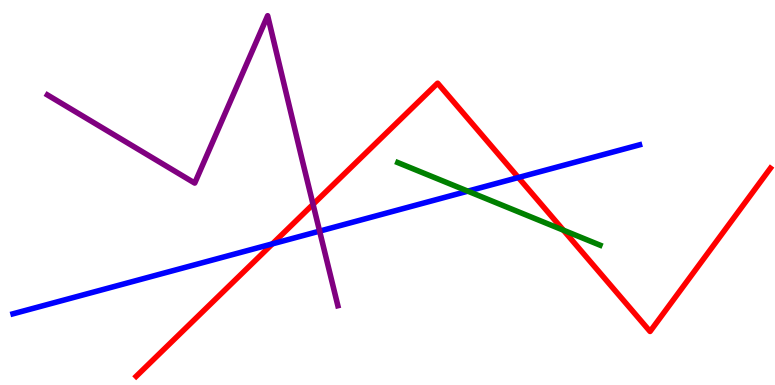[{'lines': ['blue', 'red'], 'intersections': [{'x': 3.52, 'y': 3.67}, {'x': 6.69, 'y': 5.39}]}, {'lines': ['green', 'red'], 'intersections': [{'x': 7.27, 'y': 4.02}]}, {'lines': ['purple', 'red'], 'intersections': [{'x': 4.04, 'y': 4.69}]}, {'lines': ['blue', 'green'], 'intersections': [{'x': 6.04, 'y': 5.03}]}, {'lines': ['blue', 'purple'], 'intersections': [{'x': 4.12, 'y': 4.0}]}, {'lines': ['green', 'purple'], 'intersections': []}]